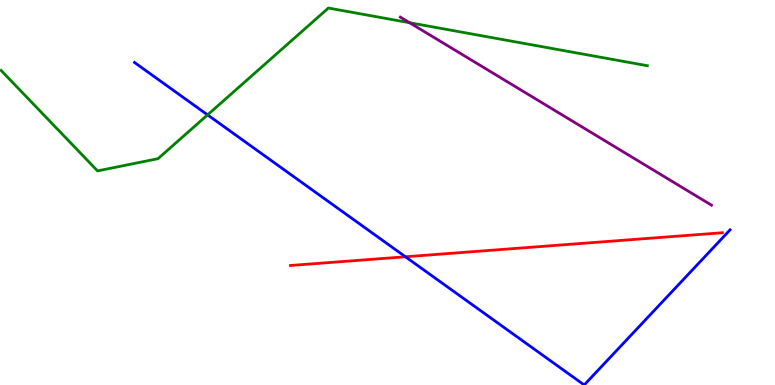[{'lines': ['blue', 'red'], 'intersections': [{'x': 5.23, 'y': 3.33}]}, {'lines': ['green', 'red'], 'intersections': []}, {'lines': ['purple', 'red'], 'intersections': []}, {'lines': ['blue', 'green'], 'intersections': [{'x': 2.68, 'y': 7.02}]}, {'lines': ['blue', 'purple'], 'intersections': []}, {'lines': ['green', 'purple'], 'intersections': [{'x': 5.29, 'y': 9.41}]}]